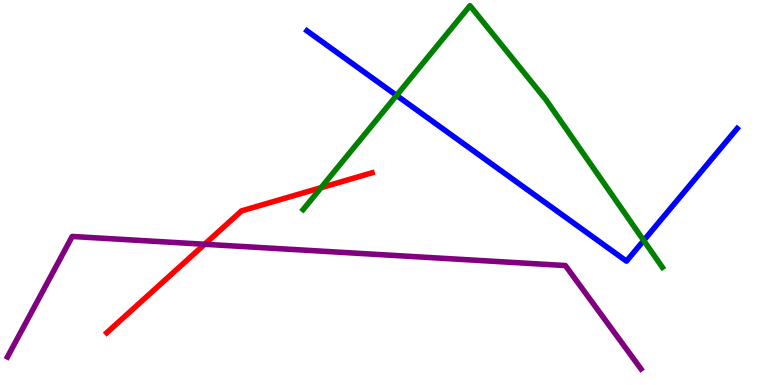[{'lines': ['blue', 'red'], 'intersections': []}, {'lines': ['green', 'red'], 'intersections': [{'x': 4.14, 'y': 5.13}]}, {'lines': ['purple', 'red'], 'intersections': [{'x': 2.64, 'y': 3.66}]}, {'lines': ['blue', 'green'], 'intersections': [{'x': 5.12, 'y': 7.52}, {'x': 8.31, 'y': 3.75}]}, {'lines': ['blue', 'purple'], 'intersections': []}, {'lines': ['green', 'purple'], 'intersections': []}]